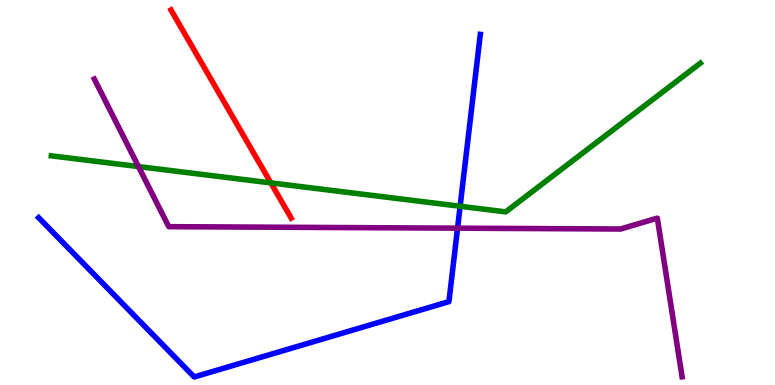[{'lines': ['blue', 'red'], 'intersections': []}, {'lines': ['green', 'red'], 'intersections': [{'x': 3.5, 'y': 5.25}]}, {'lines': ['purple', 'red'], 'intersections': []}, {'lines': ['blue', 'green'], 'intersections': [{'x': 5.94, 'y': 4.64}]}, {'lines': ['blue', 'purple'], 'intersections': [{'x': 5.9, 'y': 4.07}]}, {'lines': ['green', 'purple'], 'intersections': [{'x': 1.79, 'y': 5.67}]}]